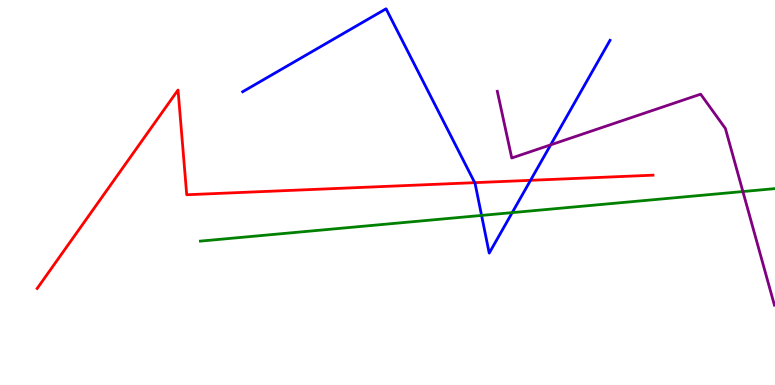[{'lines': ['blue', 'red'], 'intersections': [{'x': 6.13, 'y': 5.26}, {'x': 6.85, 'y': 5.32}]}, {'lines': ['green', 'red'], 'intersections': []}, {'lines': ['purple', 'red'], 'intersections': []}, {'lines': ['blue', 'green'], 'intersections': [{'x': 6.21, 'y': 4.4}, {'x': 6.61, 'y': 4.48}]}, {'lines': ['blue', 'purple'], 'intersections': [{'x': 7.11, 'y': 6.24}]}, {'lines': ['green', 'purple'], 'intersections': [{'x': 9.59, 'y': 5.02}]}]